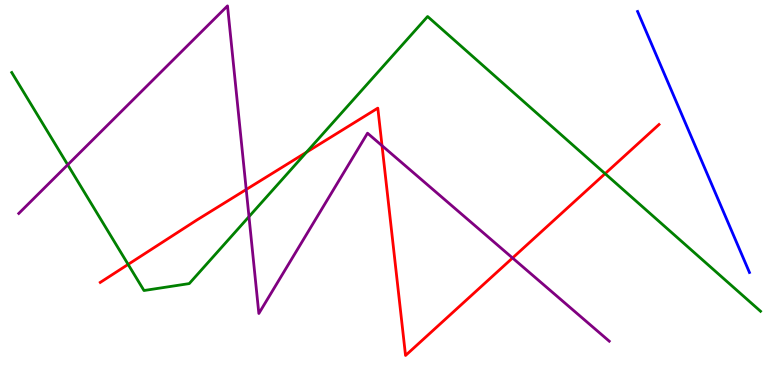[{'lines': ['blue', 'red'], 'intersections': []}, {'lines': ['green', 'red'], 'intersections': [{'x': 1.65, 'y': 3.13}, {'x': 3.95, 'y': 6.05}, {'x': 7.81, 'y': 5.49}]}, {'lines': ['purple', 'red'], 'intersections': [{'x': 3.18, 'y': 5.08}, {'x': 4.93, 'y': 6.22}, {'x': 6.61, 'y': 3.3}]}, {'lines': ['blue', 'green'], 'intersections': []}, {'lines': ['blue', 'purple'], 'intersections': []}, {'lines': ['green', 'purple'], 'intersections': [{'x': 0.874, 'y': 5.72}, {'x': 3.21, 'y': 4.37}]}]